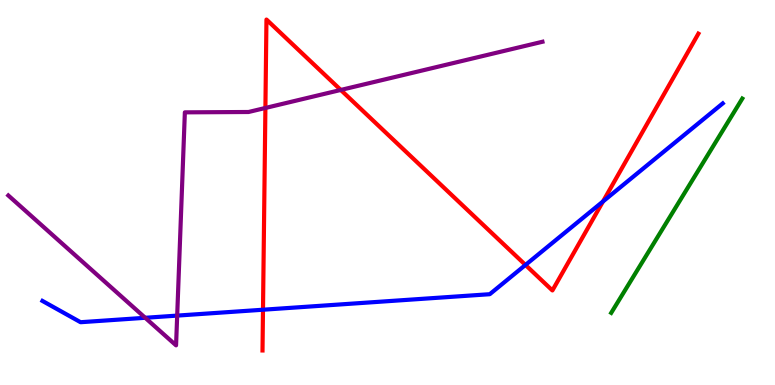[{'lines': ['blue', 'red'], 'intersections': [{'x': 3.39, 'y': 1.96}, {'x': 6.78, 'y': 3.12}, {'x': 7.78, 'y': 4.77}]}, {'lines': ['green', 'red'], 'intersections': []}, {'lines': ['purple', 'red'], 'intersections': [{'x': 3.42, 'y': 7.2}, {'x': 4.4, 'y': 7.66}]}, {'lines': ['blue', 'green'], 'intersections': []}, {'lines': ['blue', 'purple'], 'intersections': [{'x': 1.87, 'y': 1.75}, {'x': 2.29, 'y': 1.8}]}, {'lines': ['green', 'purple'], 'intersections': []}]